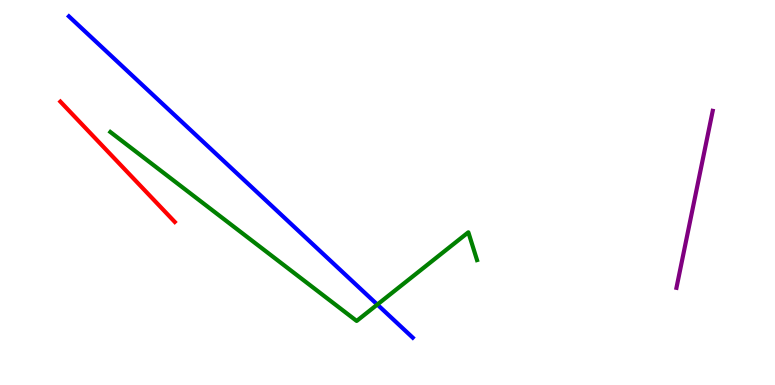[{'lines': ['blue', 'red'], 'intersections': []}, {'lines': ['green', 'red'], 'intersections': []}, {'lines': ['purple', 'red'], 'intersections': []}, {'lines': ['blue', 'green'], 'intersections': [{'x': 4.87, 'y': 2.09}]}, {'lines': ['blue', 'purple'], 'intersections': []}, {'lines': ['green', 'purple'], 'intersections': []}]